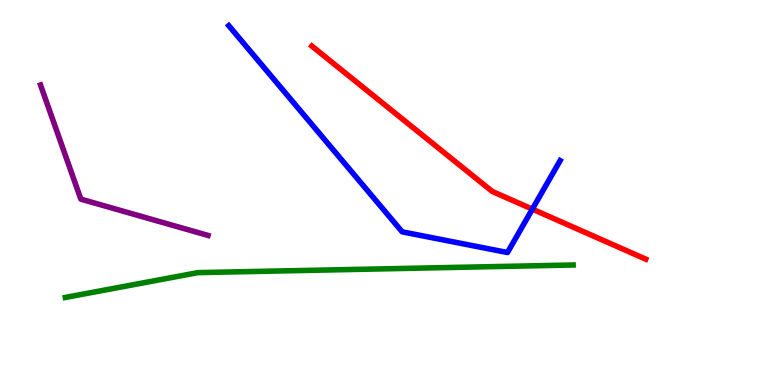[{'lines': ['blue', 'red'], 'intersections': [{'x': 6.87, 'y': 4.57}]}, {'lines': ['green', 'red'], 'intersections': []}, {'lines': ['purple', 'red'], 'intersections': []}, {'lines': ['blue', 'green'], 'intersections': []}, {'lines': ['blue', 'purple'], 'intersections': []}, {'lines': ['green', 'purple'], 'intersections': []}]